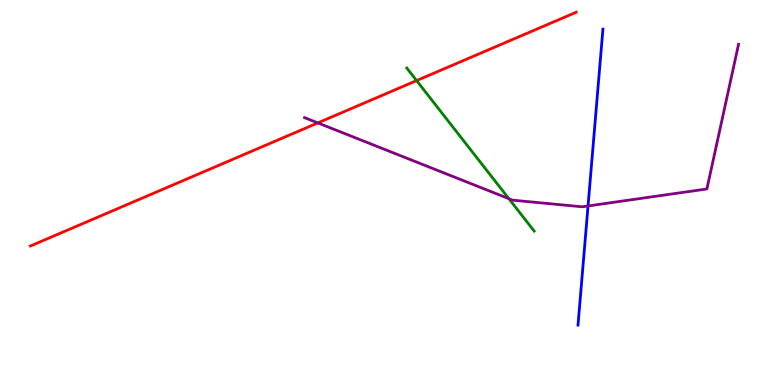[{'lines': ['blue', 'red'], 'intersections': []}, {'lines': ['green', 'red'], 'intersections': [{'x': 5.38, 'y': 7.91}]}, {'lines': ['purple', 'red'], 'intersections': [{'x': 4.1, 'y': 6.81}]}, {'lines': ['blue', 'green'], 'intersections': []}, {'lines': ['blue', 'purple'], 'intersections': [{'x': 7.59, 'y': 4.65}]}, {'lines': ['green', 'purple'], 'intersections': [{'x': 6.57, 'y': 4.84}]}]